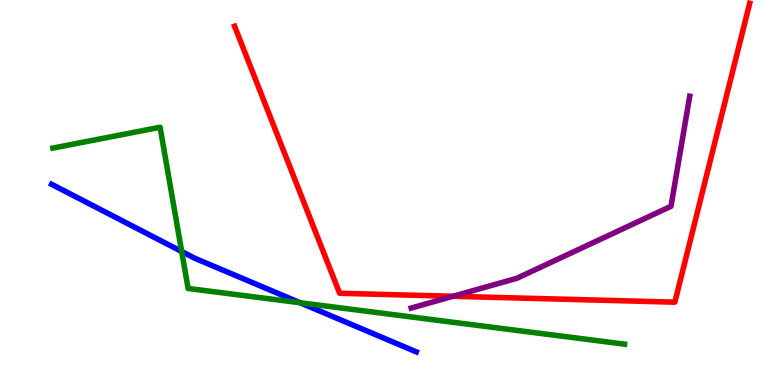[{'lines': ['blue', 'red'], 'intersections': []}, {'lines': ['green', 'red'], 'intersections': []}, {'lines': ['purple', 'red'], 'intersections': [{'x': 5.85, 'y': 2.3}]}, {'lines': ['blue', 'green'], 'intersections': [{'x': 2.34, 'y': 3.47}, {'x': 3.87, 'y': 2.14}]}, {'lines': ['blue', 'purple'], 'intersections': []}, {'lines': ['green', 'purple'], 'intersections': []}]